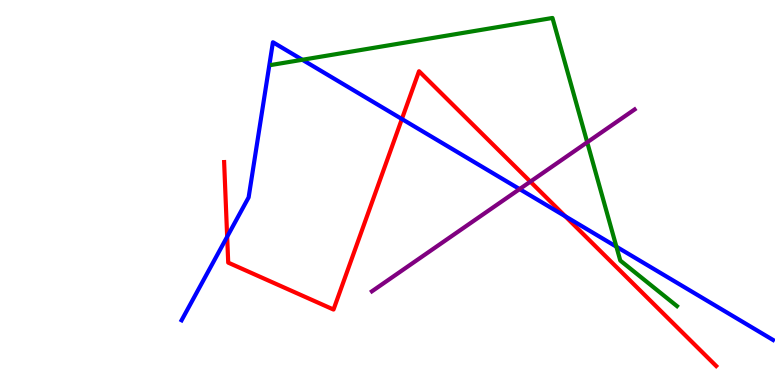[{'lines': ['blue', 'red'], 'intersections': [{'x': 2.93, 'y': 3.85}, {'x': 5.19, 'y': 6.91}, {'x': 7.29, 'y': 4.38}]}, {'lines': ['green', 'red'], 'intersections': []}, {'lines': ['purple', 'red'], 'intersections': [{'x': 6.84, 'y': 5.28}]}, {'lines': ['blue', 'green'], 'intersections': [{'x': 3.9, 'y': 8.45}, {'x': 7.95, 'y': 3.59}]}, {'lines': ['blue', 'purple'], 'intersections': [{'x': 6.7, 'y': 5.09}]}, {'lines': ['green', 'purple'], 'intersections': [{'x': 7.58, 'y': 6.3}]}]